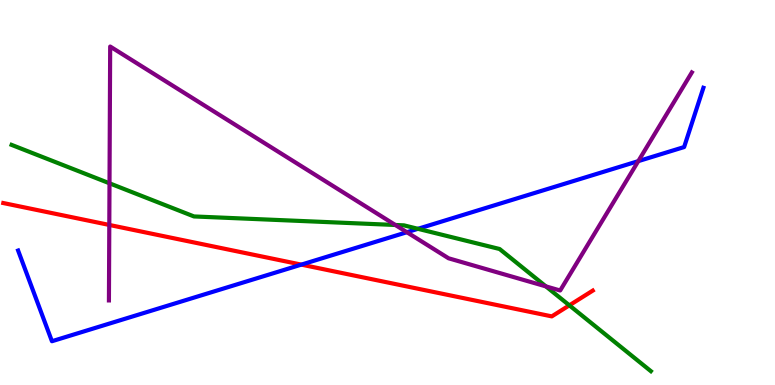[{'lines': ['blue', 'red'], 'intersections': [{'x': 3.89, 'y': 3.13}]}, {'lines': ['green', 'red'], 'intersections': [{'x': 7.35, 'y': 2.07}]}, {'lines': ['purple', 'red'], 'intersections': [{'x': 1.41, 'y': 4.16}]}, {'lines': ['blue', 'green'], 'intersections': [{'x': 5.39, 'y': 4.06}]}, {'lines': ['blue', 'purple'], 'intersections': [{'x': 5.25, 'y': 3.97}, {'x': 8.24, 'y': 5.81}]}, {'lines': ['green', 'purple'], 'intersections': [{'x': 1.41, 'y': 5.24}, {'x': 5.1, 'y': 4.16}, {'x': 7.04, 'y': 2.56}]}]